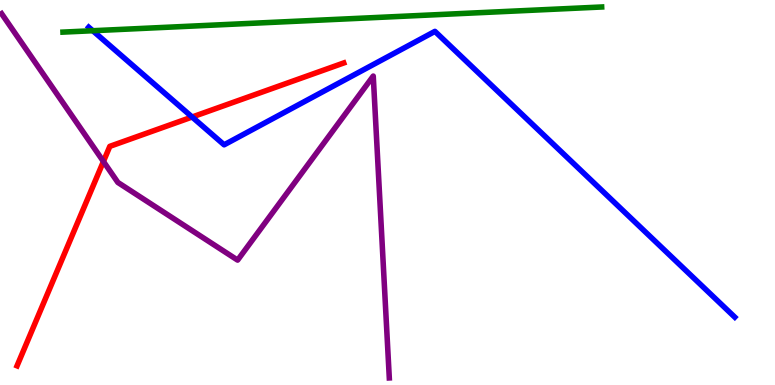[{'lines': ['blue', 'red'], 'intersections': [{'x': 2.48, 'y': 6.96}]}, {'lines': ['green', 'red'], 'intersections': []}, {'lines': ['purple', 'red'], 'intersections': [{'x': 1.33, 'y': 5.81}]}, {'lines': ['blue', 'green'], 'intersections': [{'x': 1.2, 'y': 9.2}]}, {'lines': ['blue', 'purple'], 'intersections': []}, {'lines': ['green', 'purple'], 'intersections': []}]